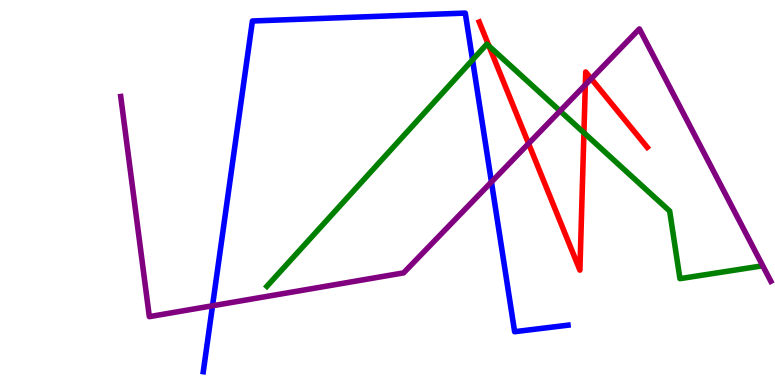[{'lines': ['blue', 'red'], 'intersections': []}, {'lines': ['green', 'red'], 'intersections': [{'x': 6.31, 'y': 8.8}, {'x': 7.53, 'y': 6.55}]}, {'lines': ['purple', 'red'], 'intersections': [{'x': 6.82, 'y': 6.27}, {'x': 7.55, 'y': 7.8}, {'x': 7.63, 'y': 7.95}]}, {'lines': ['blue', 'green'], 'intersections': [{'x': 6.1, 'y': 8.44}]}, {'lines': ['blue', 'purple'], 'intersections': [{'x': 2.74, 'y': 2.06}, {'x': 6.34, 'y': 5.27}]}, {'lines': ['green', 'purple'], 'intersections': [{'x': 7.23, 'y': 7.12}]}]